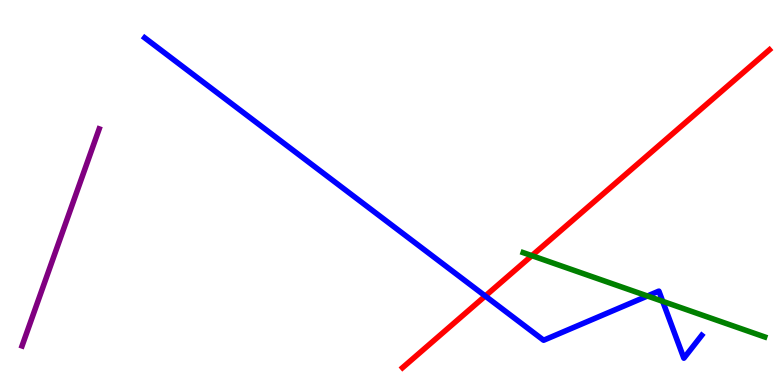[{'lines': ['blue', 'red'], 'intersections': [{'x': 6.26, 'y': 2.31}]}, {'lines': ['green', 'red'], 'intersections': [{'x': 6.86, 'y': 3.36}]}, {'lines': ['purple', 'red'], 'intersections': []}, {'lines': ['blue', 'green'], 'intersections': [{'x': 8.35, 'y': 2.31}, {'x': 8.55, 'y': 2.17}]}, {'lines': ['blue', 'purple'], 'intersections': []}, {'lines': ['green', 'purple'], 'intersections': []}]